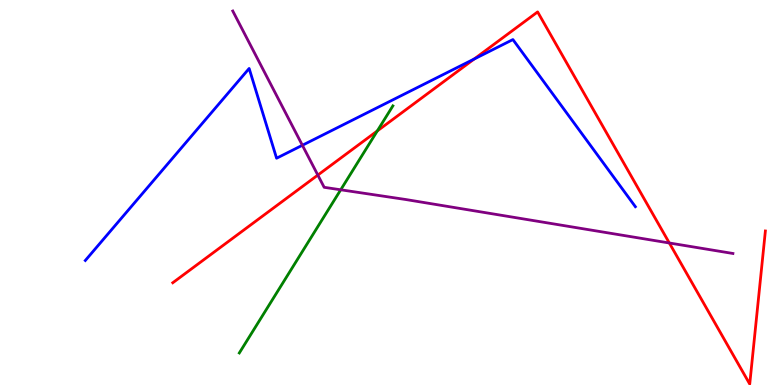[{'lines': ['blue', 'red'], 'intersections': [{'x': 6.12, 'y': 8.47}]}, {'lines': ['green', 'red'], 'intersections': [{'x': 4.87, 'y': 6.6}]}, {'lines': ['purple', 'red'], 'intersections': [{'x': 4.1, 'y': 5.45}, {'x': 8.64, 'y': 3.69}]}, {'lines': ['blue', 'green'], 'intersections': []}, {'lines': ['blue', 'purple'], 'intersections': [{'x': 3.9, 'y': 6.23}]}, {'lines': ['green', 'purple'], 'intersections': [{'x': 4.4, 'y': 5.07}]}]